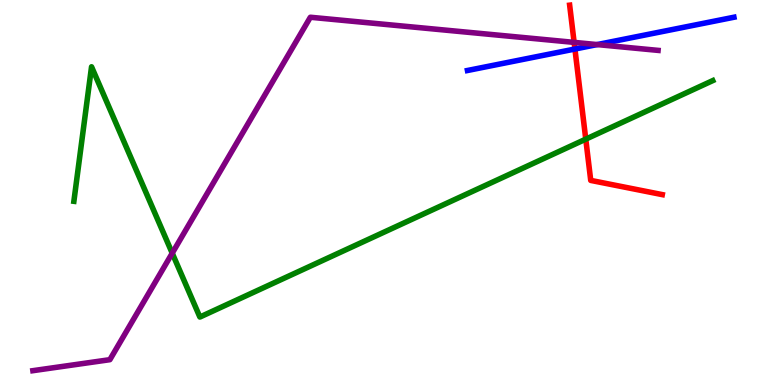[{'lines': ['blue', 'red'], 'intersections': [{'x': 7.42, 'y': 8.73}]}, {'lines': ['green', 'red'], 'intersections': [{'x': 7.56, 'y': 6.39}]}, {'lines': ['purple', 'red'], 'intersections': [{'x': 7.41, 'y': 8.9}]}, {'lines': ['blue', 'green'], 'intersections': []}, {'lines': ['blue', 'purple'], 'intersections': [{'x': 7.71, 'y': 8.84}]}, {'lines': ['green', 'purple'], 'intersections': [{'x': 2.22, 'y': 3.42}]}]